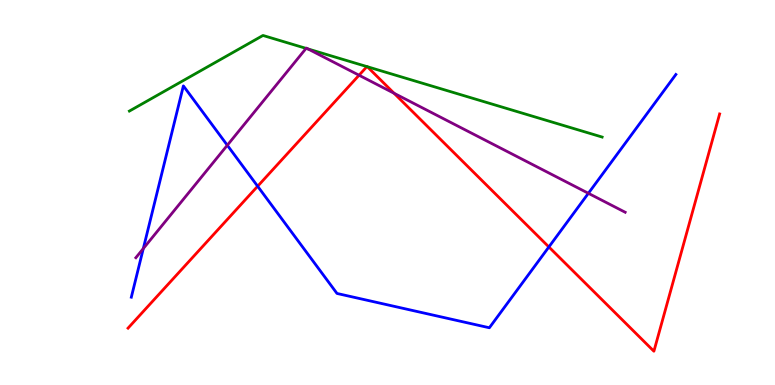[{'lines': ['blue', 'red'], 'intersections': [{'x': 3.32, 'y': 5.16}, {'x': 7.08, 'y': 3.59}]}, {'lines': ['green', 'red'], 'intersections': [{'x': 4.73, 'y': 8.27}, {'x': 4.74, 'y': 8.27}]}, {'lines': ['purple', 'red'], 'intersections': [{'x': 4.63, 'y': 8.05}, {'x': 5.08, 'y': 7.58}]}, {'lines': ['blue', 'green'], 'intersections': []}, {'lines': ['blue', 'purple'], 'intersections': [{'x': 1.85, 'y': 3.54}, {'x': 2.93, 'y': 6.23}, {'x': 7.59, 'y': 4.98}]}, {'lines': ['green', 'purple'], 'intersections': [{'x': 3.95, 'y': 8.74}, {'x': 3.97, 'y': 8.73}]}]